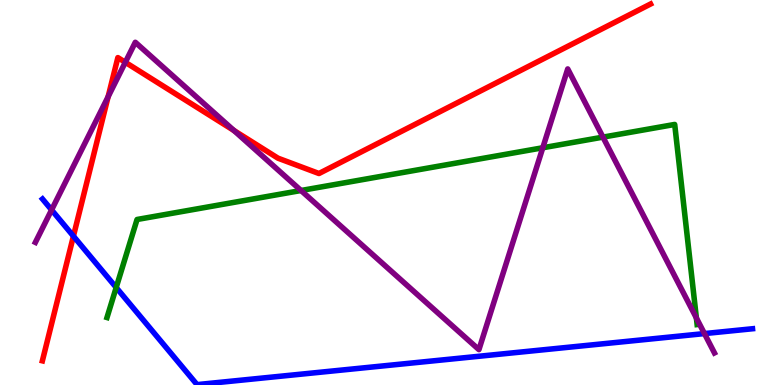[{'lines': ['blue', 'red'], 'intersections': [{'x': 0.947, 'y': 3.87}]}, {'lines': ['green', 'red'], 'intersections': []}, {'lines': ['purple', 'red'], 'intersections': [{'x': 1.4, 'y': 7.49}, {'x': 1.62, 'y': 8.38}, {'x': 3.02, 'y': 6.61}]}, {'lines': ['blue', 'green'], 'intersections': [{'x': 1.5, 'y': 2.53}]}, {'lines': ['blue', 'purple'], 'intersections': [{'x': 0.666, 'y': 4.55}, {'x': 9.09, 'y': 1.34}]}, {'lines': ['green', 'purple'], 'intersections': [{'x': 3.88, 'y': 5.05}, {'x': 7.0, 'y': 6.16}, {'x': 7.78, 'y': 6.44}, {'x': 8.99, 'y': 1.74}]}]